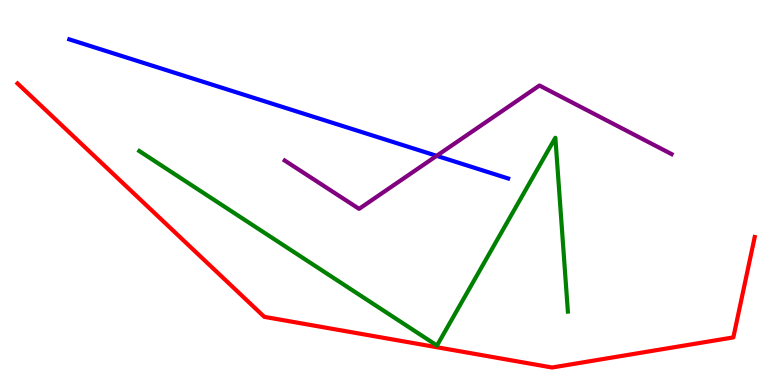[{'lines': ['blue', 'red'], 'intersections': []}, {'lines': ['green', 'red'], 'intersections': []}, {'lines': ['purple', 'red'], 'intersections': []}, {'lines': ['blue', 'green'], 'intersections': []}, {'lines': ['blue', 'purple'], 'intersections': [{'x': 5.63, 'y': 5.95}]}, {'lines': ['green', 'purple'], 'intersections': []}]